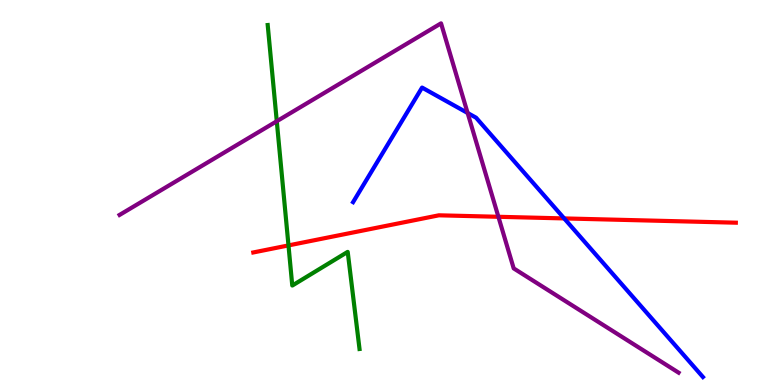[{'lines': ['blue', 'red'], 'intersections': [{'x': 7.28, 'y': 4.33}]}, {'lines': ['green', 'red'], 'intersections': [{'x': 3.72, 'y': 3.63}]}, {'lines': ['purple', 'red'], 'intersections': [{'x': 6.43, 'y': 4.37}]}, {'lines': ['blue', 'green'], 'intersections': []}, {'lines': ['blue', 'purple'], 'intersections': [{'x': 6.03, 'y': 7.07}]}, {'lines': ['green', 'purple'], 'intersections': [{'x': 3.57, 'y': 6.85}]}]